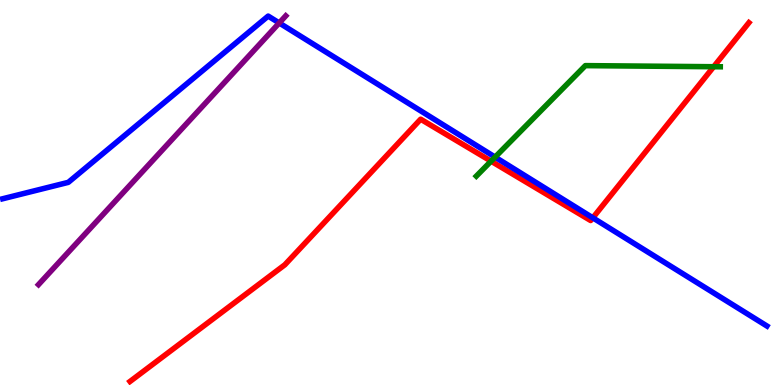[{'lines': ['blue', 'red'], 'intersections': [{'x': 7.65, 'y': 4.34}]}, {'lines': ['green', 'red'], 'intersections': [{'x': 6.34, 'y': 5.81}, {'x': 9.21, 'y': 8.27}]}, {'lines': ['purple', 'red'], 'intersections': []}, {'lines': ['blue', 'green'], 'intersections': [{'x': 6.39, 'y': 5.92}]}, {'lines': ['blue', 'purple'], 'intersections': [{'x': 3.6, 'y': 9.4}]}, {'lines': ['green', 'purple'], 'intersections': []}]